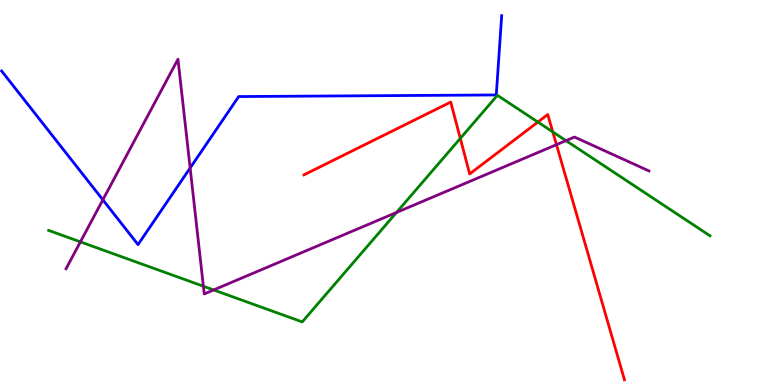[{'lines': ['blue', 'red'], 'intersections': []}, {'lines': ['green', 'red'], 'intersections': [{'x': 5.94, 'y': 6.41}, {'x': 6.94, 'y': 6.83}, {'x': 7.13, 'y': 6.57}]}, {'lines': ['purple', 'red'], 'intersections': [{'x': 7.18, 'y': 6.24}]}, {'lines': ['blue', 'green'], 'intersections': []}, {'lines': ['blue', 'purple'], 'intersections': [{'x': 1.33, 'y': 4.81}, {'x': 2.45, 'y': 5.64}]}, {'lines': ['green', 'purple'], 'intersections': [{'x': 1.04, 'y': 3.72}, {'x': 2.62, 'y': 2.57}, {'x': 2.76, 'y': 2.47}, {'x': 5.12, 'y': 4.48}, {'x': 7.3, 'y': 6.35}]}]